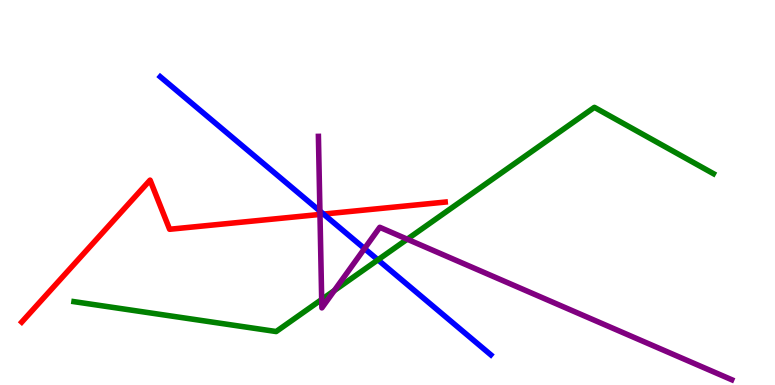[{'lines': ['blue', 'red'], 'intersections': [{'x': 4.17, 'y': 4.44}]}, {'lines': ['green', 'red'], 'intersections': []}, {'lines': ['purple', 'red'], 'intersections': [{'x': 4.13, 'y': 4.43}]}, {'lines': ['blue', 'green'], 'intersections': [{'x': 4.88, 'y': 3.25}]}, {'lines': ['blue', 'purple'], 'intersections': [{'x': 4.13, 'y': 4.52}, {'x': 4.7, 'y': 3.54}]}, {'lines': ['green', 'purple'], 'intersections': [{'x': 4.15, 'y': 2.22}, {'x': 4.31, 'y': 2.45}, {'x': 5.25, 'y': 3.79}]}]